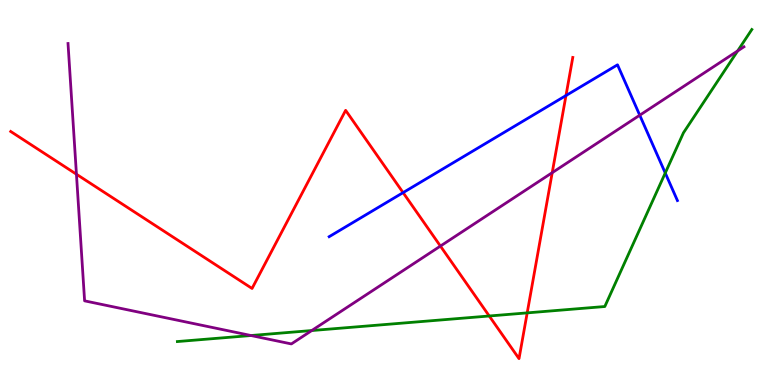[{'lines': ['blue', 'red'], 'intersections': [{'x': 5.2, 'y': 5.0}, {'x': 7.3, 'y': 7.52}]}, {'lines': ['green', 'red'], 'intersections': [{'x': 6.31, 'y': 1.79}, {'x': 6.8, 'y': 1.87}]}, {'lines': ['purple', 'red'], 'intersections': [{'x': 0.986, 'y': 5.47}, {'x': 5.68, 'y': 3.61}, {'x': 7.13, 'y': 5.51}]}, {'lines': ['blue', 'green'], 'intersections': [{'x': 8.58, 'y': 5.51}]}, {'lines': ['blue', 'purple'], 'intersections': [{'x': 8.25, 'y': 7.01}]}, {'lines': ['green', 'purple'], 'intersections': [{'x': 3.24, 'y': 1.29}, {'x': 4.02, 'y': 1.41}, {'x': 9.52, 'y': 8.68}]}]